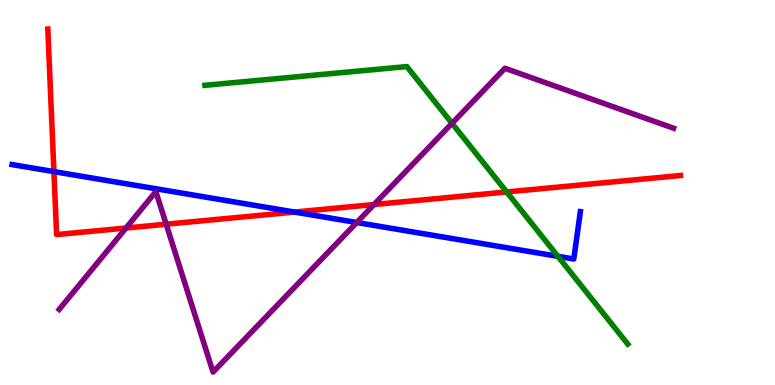[{'lines': ['blue', 'red'], 'intersections': [{'x': 0.696, 'y': 5.54}, {'x': 3.8, 'y': 4.49}]}, {'lines': ['green', 'red'], 'intersections': [{'x': 6.54, 'y': 5.01}]}, {'lines': ['purple', 'red'], 'intersections': [{'x': 1.63, 'y': 4.08}, {'x': 2.14, 'y': 4.18}, {'x': 4.83, 'y': 4.69}]}, {'lines': ['blue', 'green'], 'intersections': [{'x': 7.2, 'y': 3.34}]}, {'lines': ['blue', 'purple'], 'intersections': [{'x': 4.6, 'y': 4.22}]}, {'lines': ['green', 'purple'], 'intersections': [{'x': 5.83, 'y': 6.8}]}]